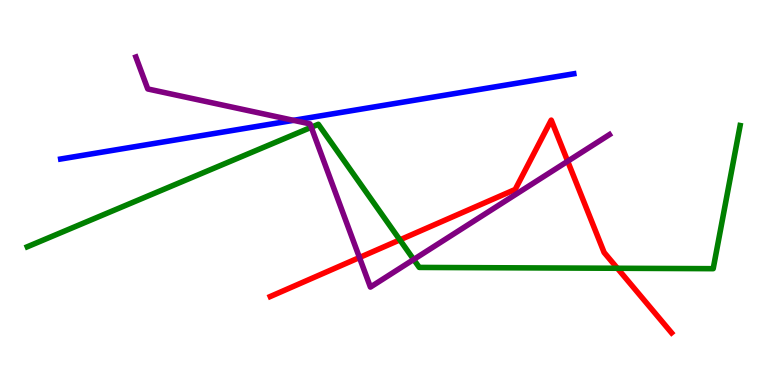[{'lines': ['blue', 'red'], 'intersections': []}, {'lines': ['green', 'red'], 'intersections': [{'x': 5.16, 'y': 3.77}, {'x': 7.97, 'y': 3.03}]}, {'lines': ['purple', 'red'], 'intersections': [{'x': 4.64, 'y': 3.31}, {'x': 7.32, 'y': 5.81}]}, {'lines': ['blue', 'green'], 'intersections': []}, {'lines': ['blue', 'purple'], 'intersections': [{'x': 3.79, 'y': 6.87}]}, {'lines': ['green', 'purple'], 'intersections': [{'x': 4.02, 'y': 6.69}, {'x': 5.34, 'y': 3.26}]}]